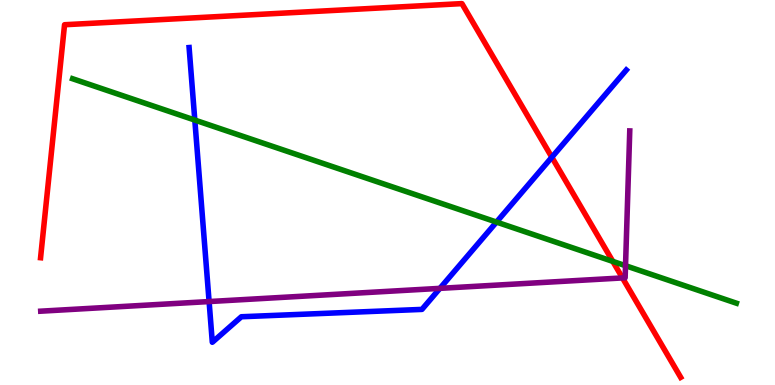[{'lines': ['blue', 'red'], 'intersections': [{'x': 7.12, 'y': 5.92}]}, {'lines': ['green', 'red'], 'intersections': [{'x': 7.91, 'y': 3.21}]}, {'lines': ['purple', 'red'], 'intersections': [{'x': 8.03, 'y': 2.78}]}, {'lines': ['blue', 'green'], 'intersections': [{'x': 2.51, 'y': 6.88}, {'x': 6.41, 'y': 4.23}]}, {'lines': ['blue', 'purple'], 'intersections': [{'x': 2.7, 'y': 2.17}, {'x': 5.68, 'y': 2.51}]}, {'lines': ['green', 'purple'], 'intersections': [{'x': 8.07, 'y': 3.1}]}]